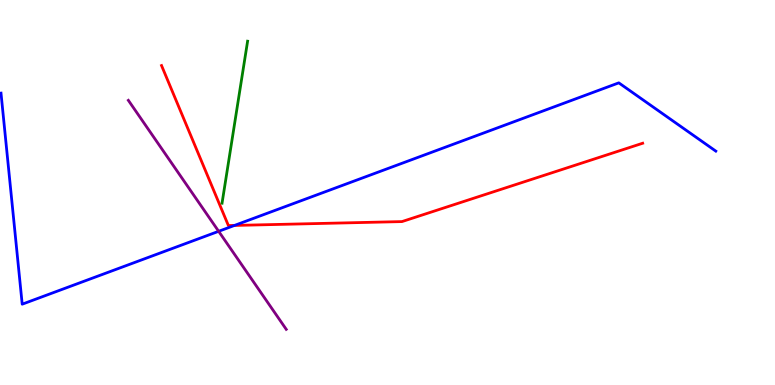[{'lines': ['blue', 'red'], 'intersections': [{'x': 3.03, 'y': 4.14}]}, {'lines': ['green', 'red'], 'intersections': []}, {'lines': ['purple', 'red'], 'intersections': []}, {'lines': ['blue', 'green'], 'intersections': []}, {'lines': ['blue', 'purple'], 'intersections': [{'x': 2.82, 'y': 3.99}]}, {'lines': ['green', 'purple'], 'intersections': []}]